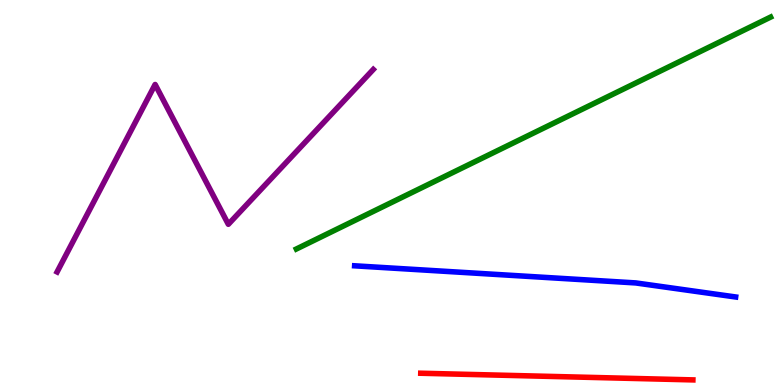[{'lines': ['blue', 'red'], 'intersections': []}, {'lines': ['green', 'red'], 'intersections': []}, {'lines': ['purple', 'red'], 'intersections': []}, {'lines': ['blue', 'green'], 'intersections': []}, {'lines': ['blue', 'purple'], 'intersections': []}, {'lines': ['green', 'purple'], 'intersections': []}]